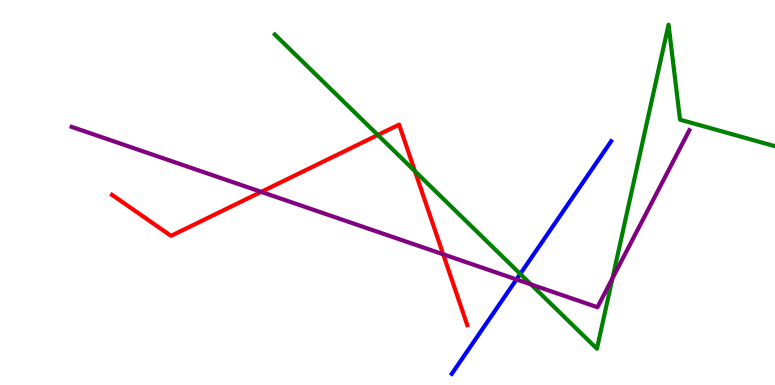[{'lines': ['blue', 'red'], 'intersections': []}, {'lines': ['green', 'red'], 'intersections': [{'x': 4.88, 'y': 6.49}, {'x': 5.35, 'y': 5.55}]}, {'lines': ['purple', 'red'], 'intersections': [{'x': 3.37, 'y': 5.02}, {'x': 5.72, 'y': 3.39}]}, {'lines': ['blue', 'green'], 'intersections': [{'x': 6.71, 'y': 2.89}]}, {'lines': ['blue', 'purple'], 'intersections': [{'x': 6.66, 'y': 2.74}]}, {'lines': ['green', 'purple'], 'intersections': [{'x': 6.85, 'y': 2.61}, {'x': 7.9, 'y': 2.77}]}]